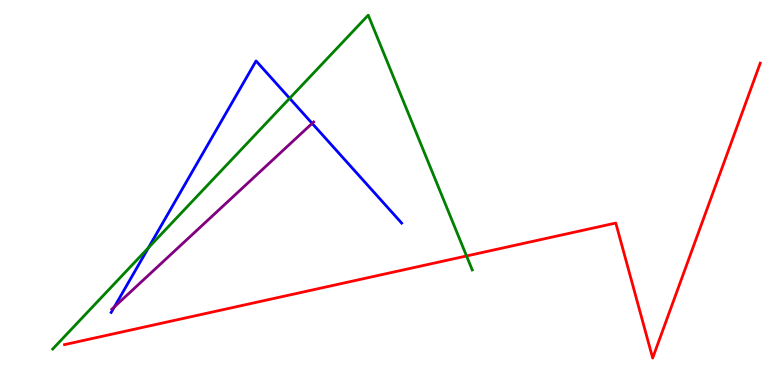[{'lines': ['blue', 'red'], 'intersections': []}, {'lines': ['green', 'red'], 'intersections': [{'x': 6.02, 'y': 3.35}]}, {'lines': ['purple', 'red'], 'intersections': []}, {'lines': ['blue', 'green'], 'intersections': [{'x': 1.92, 'y': 3.57}, {'x': 3.74, 'y': 7.45}]}, {'lines': ['blue', 'purple'], 'intersections': [{'x': 1.48, 'y': 2.03}, {'x': 4.03, 'y': 6.8}]}, {'lines': ['green', 'purple'], 'intersections': []}]